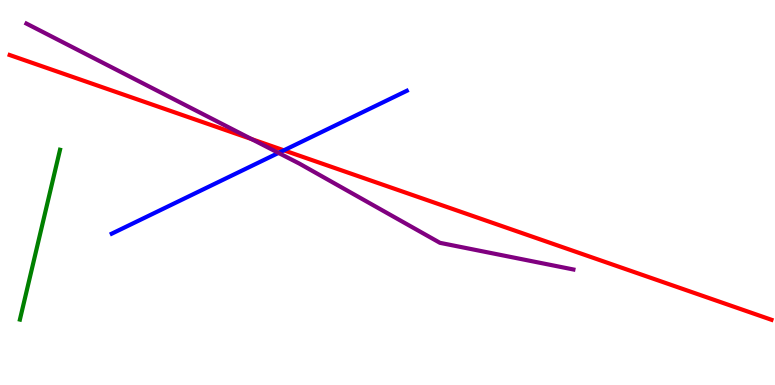[{'lines': ['blue', 'red'], 'intersections': [{'x': 3.66, 'y': 6.1}]}, {'lines': ['green', 'red'], 'intersections': []}, {'lines': ['purple', 'red'], 'intersections': [{'x': 3.25, 'y': 6.39}]}, {'lines': ['blue', 'green'], 'intersections': []}, {'lines': ['blue', 'purple'], 'intersections': [{'x': 3.59, 'y': 6.03}]}, {'lines': ['green', 'purple'], 'intersections': []}]